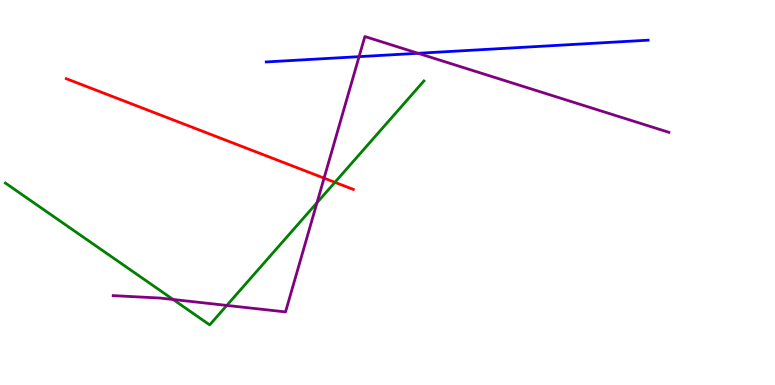[{'lines': ['blue', 'red'], 'intersections': []}, {'lines': ['green', 'red'], 'intersections': [{'x': 4.32, 'y': 5.26}]}, {'lines': ['purple', 'red'], 'intersections': [{'x': 4.18, 'y': 5.37}]}, {'lines': ['blue', 'green'], 'intersections': []}, {'lines': ['blue', 'purple'], 'intersections': [{'x': 4.63, 'y': 8.53}, {'x': 5.39, 'y': 8.62}]}, {'lines': ['green', 'purple'], 'intersections': [{'x': 2.23, 'y': 2.22}, {'x': 2.93, 'y': 2.07}, {'x': 4.09, 'y': 4.73}]}]